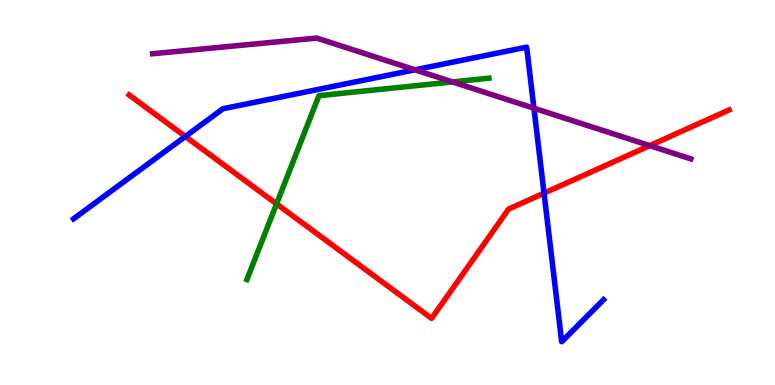[{'lines': ['blue', 'red'], 'intersections': [{'x': 2.39, 'y': 6.46}, {'x': 7.02, 'y': 4.98}]}, {'lines': ['green', 'red'], 'intersections': [{'x': 3.57, 'y': 4.7}]}, {'lines': ['purple', 'red'], 'intersections': [{'x': 8.38, 'y': 6.22}]}, {'lines': ['blue', 'green'], 'intersections': []}, {'lines': ['blue', 'purple'], 'intersections': [{'x': 5.35, 'y': 8.19}, {'x': 6.89, 'y': 7.19}]}, {'lines': ['green', 'purple'], 'intersections': [{'x': 5.84, 'y': 7.87}]}]